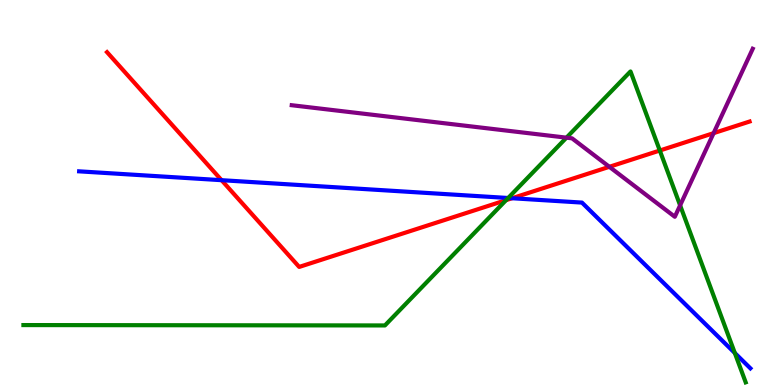[{'lines': ['blue', 'red'], 'intersections': [{'x': 2.86, 'y': 5.32}, {'x': 6.61, 'y': 4.85}]}, {'lines': ['green', 'red'], 'intersections': [{'x': 6.53, 'y': 4.8}, {'x': 8.51, 'y': 6.09}]}, {'lines': ['purple', 'red'], 'intersections': [{'x': 7.86, 'y': 5.67}, {'x': 9.21, 'y': 6.54}]}, {'lines': ['blue', 'green'], 'intersections': [{'x': 6.56, 'y': 4.86}, {'x': 9.48, 'y': 0.831}]}, {'lines': ['blue', 'purple'], 'intersections': []}, {'lines': ['green', 'purple'], 'intersections': [{'x': 7.31, 'y': 6.42}, {'x': 8.78, 'y': 4.67}]}]